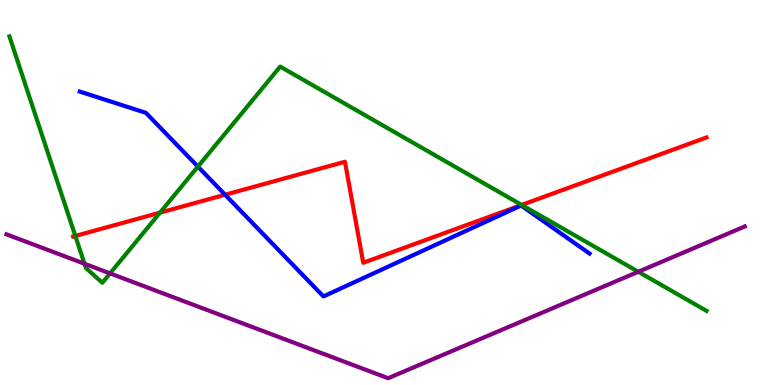[{'lines': ['blue', 'red'], 'intersections': [{'x': 2.9, 'y': 4.94}]}, {'lines': ['green', 'red'], 'intersections': [{'x': 0.972, 'y': 3.87}, {'x': 2.06, 'y': 4.48}, {'x': 6.73, 'y': 4.68}]}, {'lines': ['purple', 'red'], 'intersections': []}, {'lines': ['blue', 'green'], 'intersections': [{'x': 2.55, 'y': 5.67}]}, {'lines': ['blue', 'purple'], 'intersections': []}, {'lines': ['green', 'purple'], 'intersections': [{'x': 1.09, 'y': 3.15}, {'x': 1.42, 'y': 2.9}, {'x': 8.24, 'y': 2.94}]}]